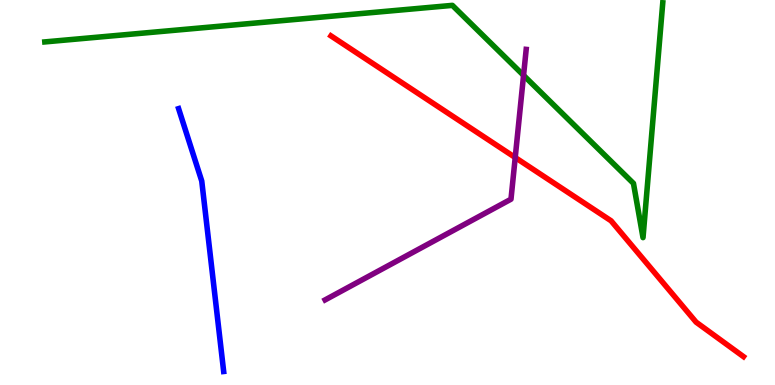[{'lines': ['blue', 'red'], 'intersections': []}, {'lines': ['green', 'red'], 'intersections': []}, {'lines': ['purple', 'red'], 'intersections': [{'x': 6.65, 'y': 5.91}]}, {'lines': ['blue', 'green'], 'intersections': []}, {'lines': ['blue', 'purple'], 'intersections': []}, {'lines': ['green', 'purple'], 'intersections': [{'x': 6.76, 'y': 8.04}]}]